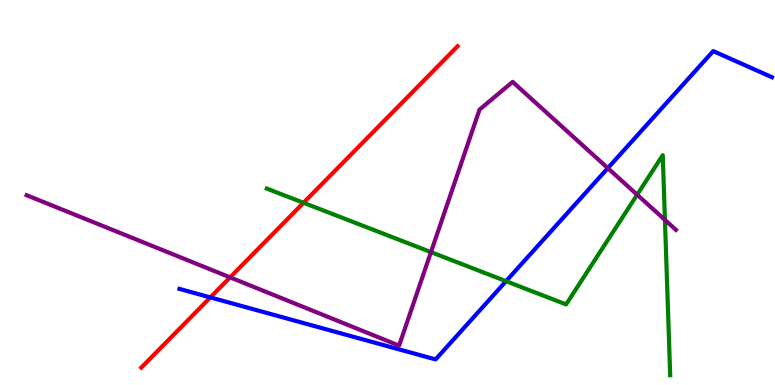[{'lines': ['blue', 'red'], 'intersections': [{'x': 2.71, 'y': 2.27}]}, {'lines': ['green', 'red'], 'intersections': [{'x': 3.92, 'y': 4.73}]}, {'lines': ['purple', 'red'], 'intersections': [{'x': 2.97, 'y': 2.8}]}, {'lines': ['blue', 'green'], 'intersections': [{'x': 6.53, 'y': 2.7}]}, {'lines': ['blue', 'purple'], 'intersections': [{'x': 7.84, 'y': 5.63}]}, {'lines': ['green', 'purple'], 'intersections': [{'x': 5.56, 'y': 3.45}, {'x': 8.22, 'y': 4.94}, {'x': 8.58, 'y': 4.29}]}]